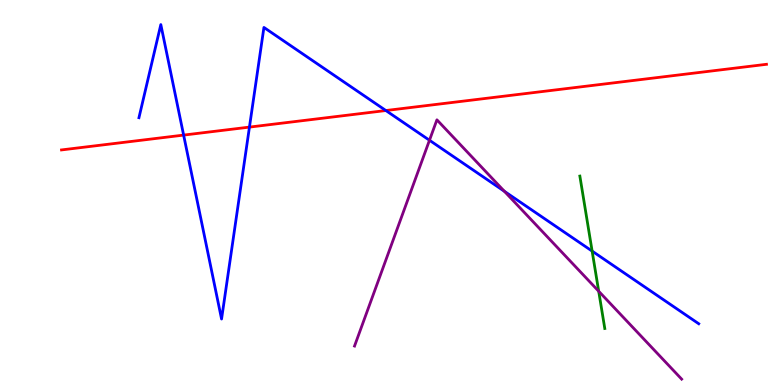[{'lines': ['blue', 'red'], 'intersections': [{'x': 2.37, 'y': 6.49}, {'x': 3.22, 'y': 6.7}, {'x': 4.98, 'y': 7.13}]}, {'lines': ['green', 'red'], 'intersections': []}, {'lines': ['purple', 'red'], 'intersections': []}, {'lines': ['blue', 'green'], 'intersections': [{'x': 7.64, 'y': 3.48}]}, {'lines': ['blue', 'purple'], 'intersections': [{'x': 5.54, 'y': 6.36}, {'x': 6.51, 'y': 5.03}]}, {'lines': ['green', 'purple'], 'intersections': [{'x': 7.73, 'y': 2.44}]}]